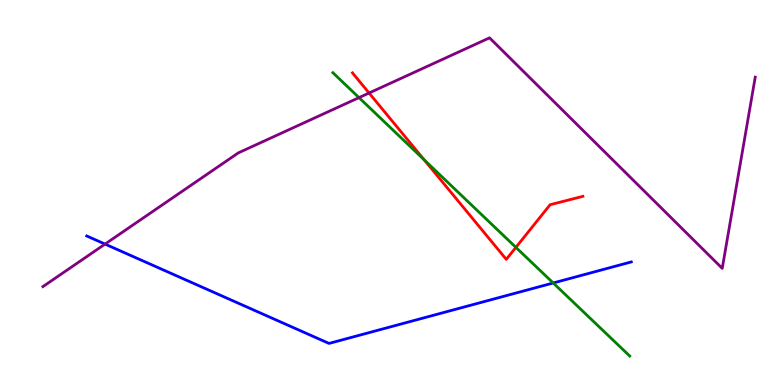[{'lines': ['blue', 'red'], 'intersections': []}, {'lines': ['green', 'red'], 'intersections': [{'x': 5.47, 'y': 5.85}, {'x': 6.66, 'y': 3.57}]}, {'lines': ['purple', 'red'], 'intersections': [{'x': 4.76, 'y': 7.58}]}, {'lines': ['blue', 'green'], 'intersections': [{'x': 7.14, 'y': 2.65}]}, {'lines': ['blue', 'purple'], 'intersections': [{'x': 1.36, 'y': 3.66}]}, {'lines': ['green', 'purple'], 'intersections': [{'x': 4.63, 'y': 7.46}]}]